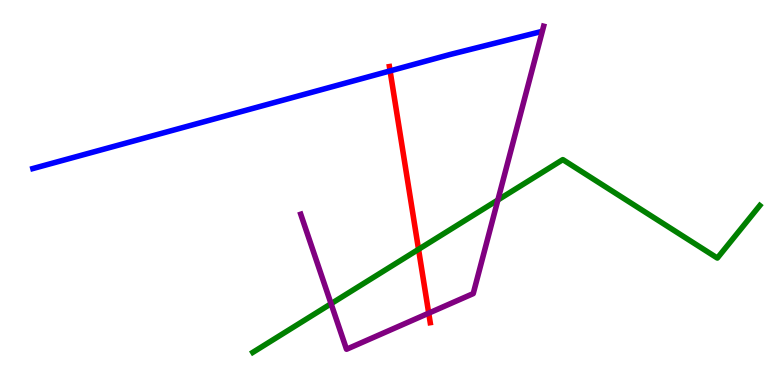[{'lines': ['blue', 'red'], 'intersections': [{'x': 5.03, 'y': 8.16}]}, {'lines': ['green', 'red'], 'intersections': [{'x': 5.4, 'y': 3.52}]}, {'lines': ['purple', 'red'], 'intersections': [{'x': 5.53, 'y': 1.87}]}, {'lines': ['blue', 'green'], 'intersections': []}, {'lines': ['blue', 'purple'], 'intersections': []}, {'lines': ['green', 'purple'], 'intersections': [{'x': 4.27, 'y': 2.11}, {'x': 6.42, 'y': 4.81}]}]